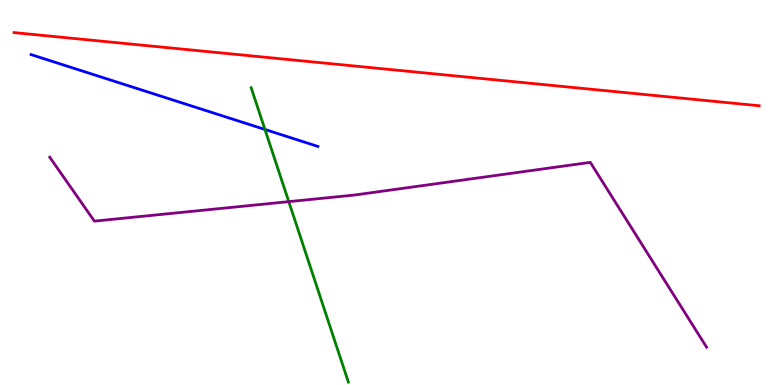[{'lines': ['blue', 'red'], 'intersections': []}, {'lines': ['green', 'red'], 'intersections': []}, {'lines': ['purple', 'red'], 'intersections': []}, {'lines': ['blue', 'green'], 'intersections': [{'x': 3.42, 'y': 6.64}]}, {'lines': ['blue', 'purple'], 'intersections': []}, {'lines': ['green', 'purple'], 'intersections': [{'x': 3.73, 'y': 4.76}]}]